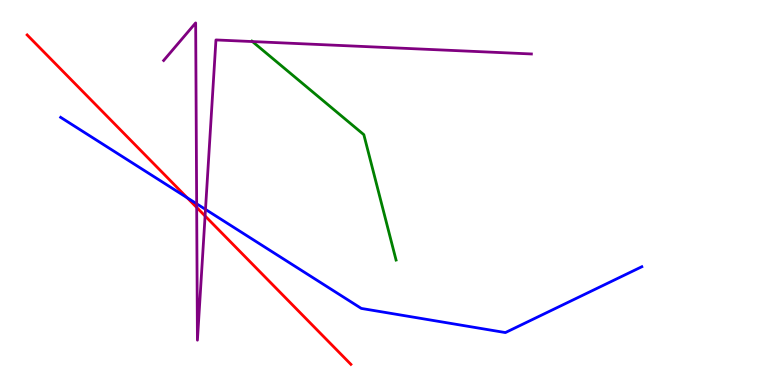[{'lines': ['blue', 'red'], 'intersections': [{'x': 2.42, 'y': 4.86}]}, {'lines': ['green', 'red'], 'intersections': []}, {'lines': ['purple', 'red'], 'intersections': [{'x': 2.54, 'y': 4.61}, {'x': 2.65, 'y': 4.39}]}, {'lines': ['blue', 'green'], 'intersections': []}, {'lines': ['blue', 'purple'], 'intersections': [{'x': 2.54, 'y': 4.71}, {'x': 2.65, 'y': 4.56}]}, {'lines': ['green', 'purple'], 'intersections': [{'x': 3.26, 'y': 8.92}]}]